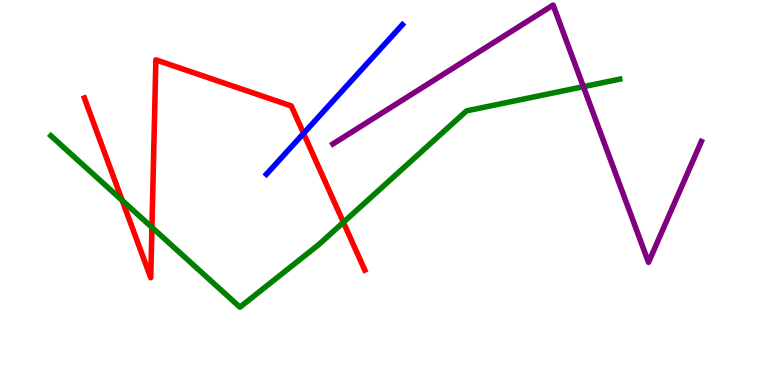[{'lines': ['blue', 'red'], 'intersections': [{'x': 3.92, 'y': 6.54}]}, {'lines': ['green', 'red'], 'intersections': [{'x': 1.58, 'y': 4.79}, {'x': 1.96, 'y': 4.09}, {'x': 4.43, 'y': 4.23}]}, {'lines': ['purple', 'red'], 'intersections': []}, {'lines': ['blue', 'green'], 'intersections': []}, {'lines': ['blue', 'purple'], 'intersections': []}, {'lines': ['green', 'purple'], 'intersections': [{'x': 7.53, 'y': 7.75}]}]